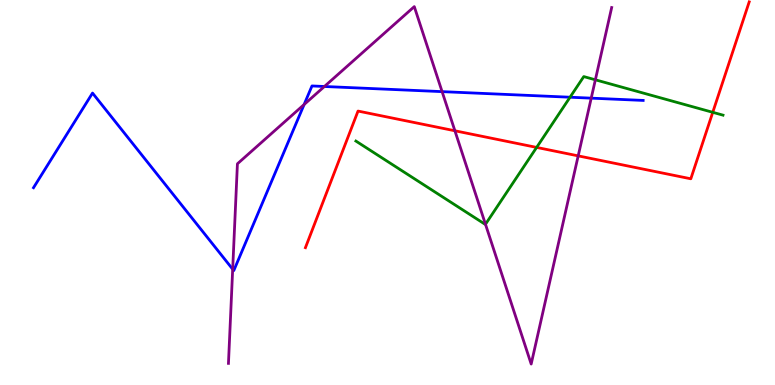[{'lines': ['blue', 'red'], 'intersections': []}, {'lines': ['green', 'red'], 'intersections': [{'x': 6.92, 'y': 6.17}, {'x': 9.2, 'y': 7.08}]}, {'lines': ['purple', 'red'], 'intersections': [{'x': 5.87, 'y': 6.6}, {'x': 7.46, 'y': 5.95}]}, {'lines': ['blue', 'green'], 'intersections': [{'x': 7.36, 'y': 7.47}]}, {'lines': ['blue', 'purple'], 'intersections': [{'x': 3.0, 'y': 3.01}, {'x': 3.92, 'y': 7.28}, {'x': 4.19, 'y': 7.75}, {'x': 5.7, 'y': 7.62}, {'x': 7.63, 'y': 7.45}]}, {'lines': ['green', 'purple'], 'intersections': [{'x': 6.26, 'y': 4.17}, {'x': 7.68, 'y': 7.93}]}]